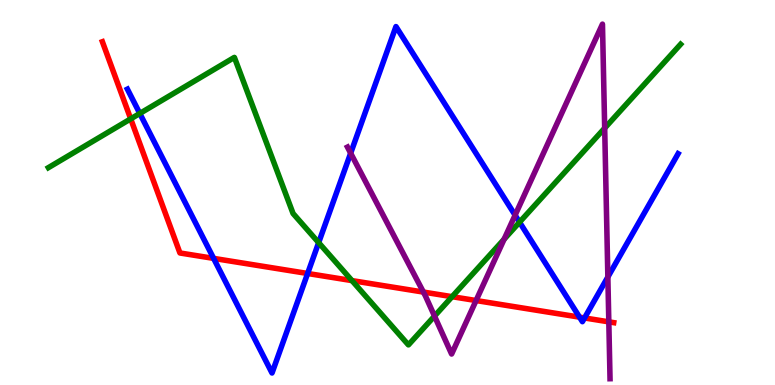[{'lines': ['blue', 'red'], 'intersections': [{'x': 2.76, 'y': 3.29}, {'x': 3.97, 'y': 2.9}, {'x': 7.48, 'y': 1.76}, {'x': 7.54, 'y': 1.74}]}, {'lines': ['green', 'red'], 'intersections': [{'x': 1.69, 'y': 6.91}, {'x': 4.54, 'y': 2.71}, {'x': 5.83, 'y': 2.29}]}, {'lines': ['purple', 'red'], 'intersections': [{'x': 5.46, 'y': 2.41}, {'x': 6.14, 'y': 2.19}, {'x': 7.86, 'y': 1.64}]}, {'lines': ['blue', 'green'], 'intersections': [{'x': 1.8, 'y': 7.05}, {'x': 4.11, 'y': 3.7}, {'x': 6.7, 'y': 4.23}]}, {'lines': ['blue', 'purple'], 'intersections': [{'x': 4.52, 'y': 6.02}, {'x': 6.65, 'y': 4.41}, {'x': 7.84, 'y': 2.8}]}, {'lines': ['green', 'purple'], 'intersections': [{'x': 5.61, 'y': 1.79}, {'x': 6.5, 'y': 3.79}, {'x': 7.8, 'y': 6.67}]}]